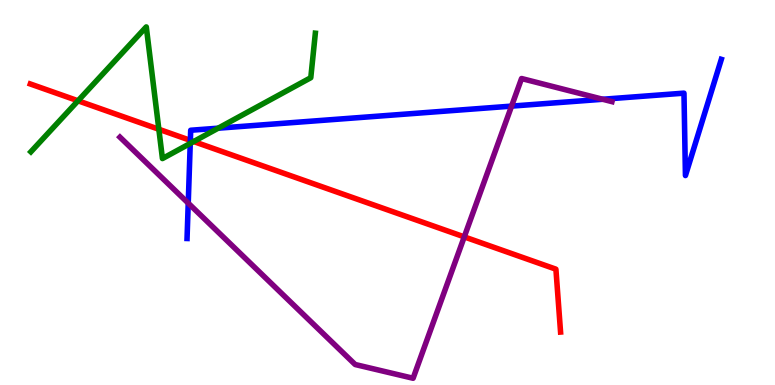[{'lines': ['blue', 'red'], 'intersections': [{'x': 2.46, 'y': 6.35}]}, {'lines': ['green', 'red'], 'intersections': [{'x': 1.01, 'y': 7.38}, {'x': 2.05, 'y': 6.64}, {'x': 2.5, 'y': 6.32}]}, {'lines': ['purple', 'red'], 'intersections': [{'x': 5.99, 'y': 3.85}]}, {'lines': ['blue', 'green'], 'intersections': [{'x': 2.45, 'y': 6.28}, {'x': 2.82, 'y': 6.67}]}, {'lines': ['blue', 'purple'], 'intersections': [{'x': 2.43, 'y': 4.72}, {'x': 6.6, 'y': 7.24}, {'x': 7.78, 'y': 7.42}]}, {'lines': ['green', 'purple'], 'intersections': []}]